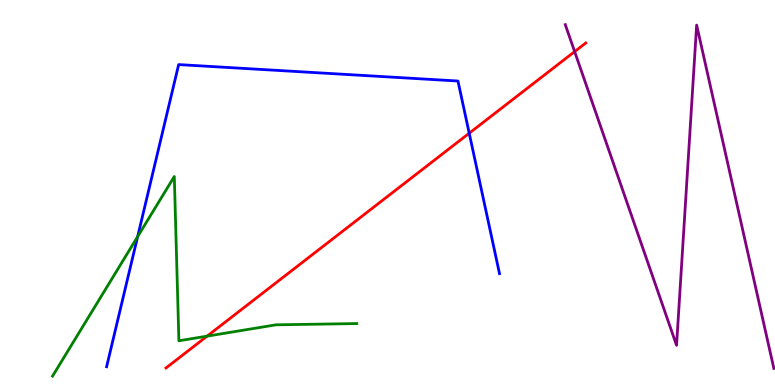[{'lines': ['blue', 'red'], 'intersections': [{'x': 6.05, 'y': 6.54}]}, {'lines': ['green', 'red'], 'intersections': [{'x': 2.67, 'y': 1.27}]}, {'lines': ['purple', 'red'], 'intersections': [{'x': 7.41, 'y': 8.66}]}, {'lines': ['blue', 'green'], 'intersections': [{'x': 1.78, 'y': 3.85}]}, {'lines': ['blue', 'purple'], 'intersections': []}, {'lines': ['green', 'purple'], 'intersections': []}]